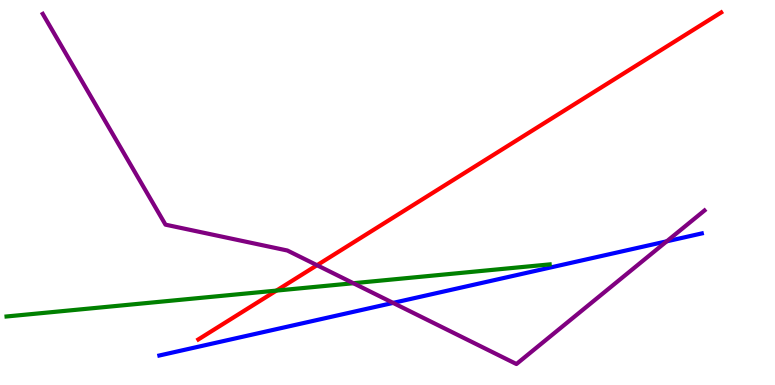[{'lines': ['blue', 'red'], 'intersections': []}, {'lines': ['green', 'red'], 'intersections': [{'x': 3.57, 'y': 2.45}]}, {'lines': ['purple', 'red'], 'intersections': [{'x': 4.09, 'y': 3.11}]}, {'lines': ['blue', 'green'], 'intersections': []}, {'lines': ['blue', 'purple'], 'intersections': [{'x': 5.07, 'y': 2.13}, {'x': 8.6, 'y': 3.73}]}, {'lines': ['green', 'purple'], 'intersections': [{'x': 4.56, 'y': 2.64}]}]